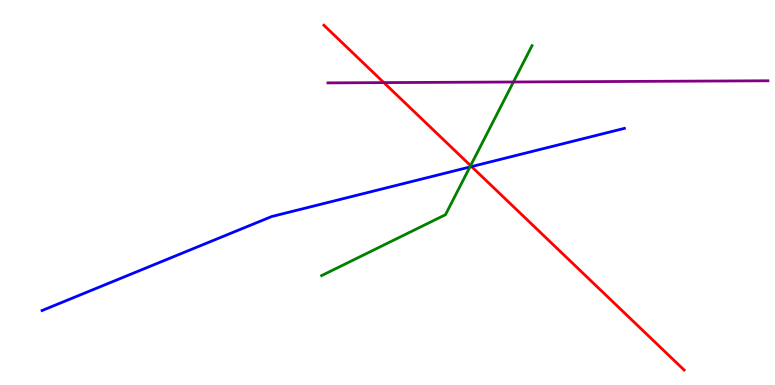[{'lines': ['blue', 'red'], 'intersections': [{'x': 6.08, 'y': 5.67}]}, {'lines': ['green', 'red'], 'intersections': [{'x': 6.07, 'y': 5.7}]}, {'lines': ['purple', 'red'], 'intersections': [{'x': 4.95, 'y': 7.85}]}, {'lines': ['blue', 'green'], 'intersections': [{'x': 6.06, 'y': 5.66}]}, {'lines': ['blue', 'purple'], 'intersections': []}, {'lines': ['green', 'purple'], 'intersections': [{'x': 6.62, 'y': 7.87}]}]